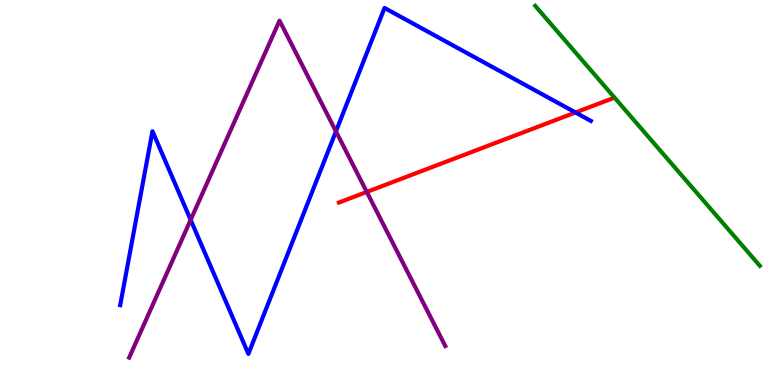[{'lines': ['blue', 'red'], 'intersections': [{'x': 7.43, 'y': 7.08}]}, {'lines': ['green', 'red'], 'intersections': []}, {'lines': ['purple', 'red'], 'intersections': [{'x': 4.73, 'y': 5.01}]}, {'lines': ['blue', 'green'], 'intersections': []}, {'lines': ['blue', 'purple'], 'intersections': [{'x': 2.46, 'y': 4.29}, {'x': 4.33, 'y': 6.59}]}, {'lines': ['green', 'purple'], 'intersections': []}]